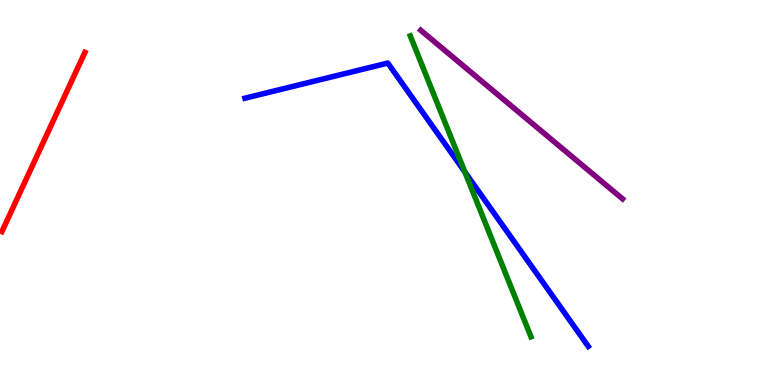[{'lines': ['blue', 'red'], 'intersections': []}, {'lines': ['green', 'red'], 'intersections': []}, {'lines': ['purple', 'red'], 'intersections': []}, {'lines': ['blue', 'green'], 'intersections': [{'x': 6.0, 'y': 5.53}]}, {'lines': ['blue', 'purple'], 'intersections': []}, {'lines': ['green', 'purple'], 'intersections': []}]